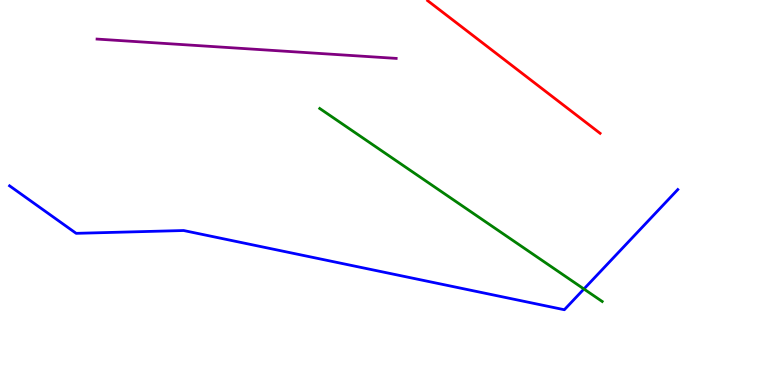[{'lines': ['blue', 'red'], 'intersections': []}, {'lines': ['green', 'red'], 'intersections': []}, {'lines': ['purple', 'red'], 'intersections': []}, {'lines': ['blue', 'green'], 'intersections': [{'x': 7.53, 'y': 2.49}]}, {'lines': ['blue', 'purple'], 'intersections': []}, {'lines': ['green', 'purple'], 'intersections': []}]